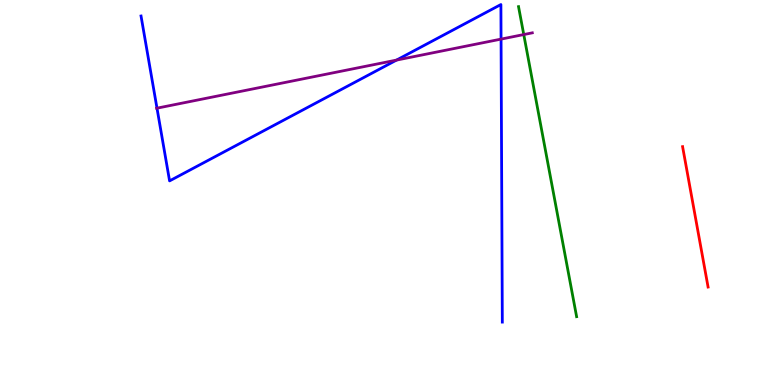[{'lines': ['blue', 'red'], 'intersections': []}, {'lines': ['green', 'red'], 'intersections': []}, {'lines': ['purple', 'red'], 'intersections': []}, {'lines': ['blue', 'green'], 'intersections': []}, {'lines': ['blue', 'purple'], 'intersections': [{'x': 2.03, 'y': 7.19}, {'x': 5.12, 'y': 8.44}, {'x': 6.47, 'y': 8.98}]}, {'lines': ['green', 'purple'], 'intersections': [{'x': 6.76, 'y': 9.1}]}]